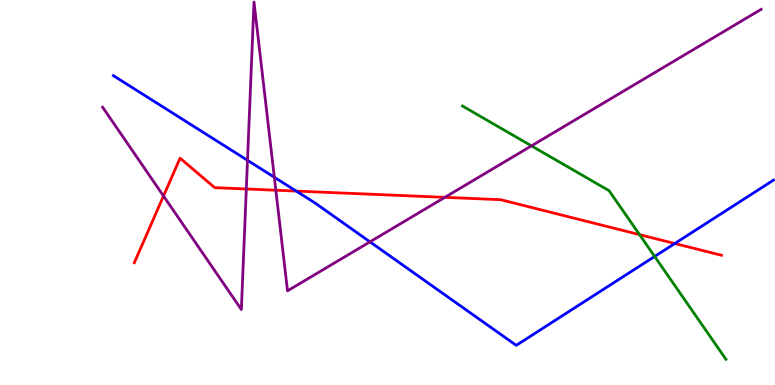[{'lines': ['blue', 'red'], 'intersections': [{'x': 3.82, 'y': 5.04}, {'x': 8.71, 'y': 3.68}]}, {'lines': ['green', 'red'], 'intersections': [{'x': 8.25, 'y': 3.91}]}, {'lines': ['purple', 'red'], 'intersections': [{'x': 2.11, 'y': 4.91}, {'x': 3.18, 'y': 5.09}, {'x': 3.56, 'y': 5.06}, {'x': 5.74, 'y': 4.87}]}, {'lines': ['blue', 'green'], 'intersections': [{'x': 8.45, 'y': 3.34}]}, {'lines': ['blue', 'purple'], 'intersections': [{'x': 3.19, 'y': 5.84}, {'x': 3.54, 'y': 5.4}, {'x': 4.77, 'y': 3.72}]}, {'lines': ['green', 'purple'], 'intersections': [{'x': 6.86, 'y': 6.21}]}]